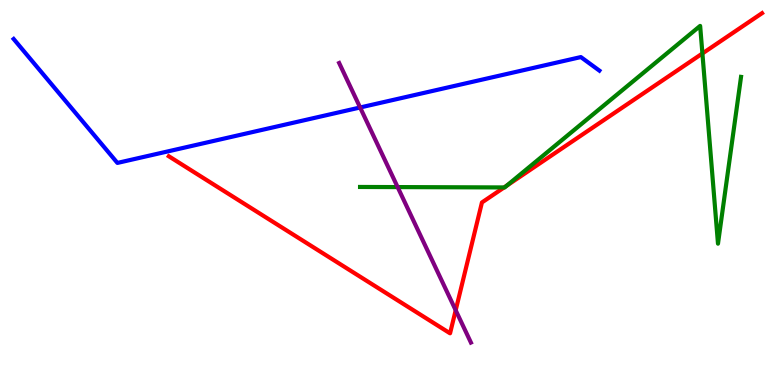[{'lines': ['blue', 'red'], 'intersections': []}, {'lines': ['green', 'red'], 'intersections': [{'x': 6.51, 'y': 5.13}, {'x': 6.54, 'y': 5.18}, {'x': 9.06, 'y': 8.61}]}, {'lines': ['purple', 'red'], 'intersections': [{'x': 5.88, 'y': 1.94}]}, {'lines': ['blue', 'green'], 'intersections': []}, {'lines': ['blue', 'purple'], 'intersections': [{'x': 4.65, 'y': 7.21}]}, {'lines': ['green', 'purple'], 'intersections': [{'x': 5.13, 'y': 5.14}]}]